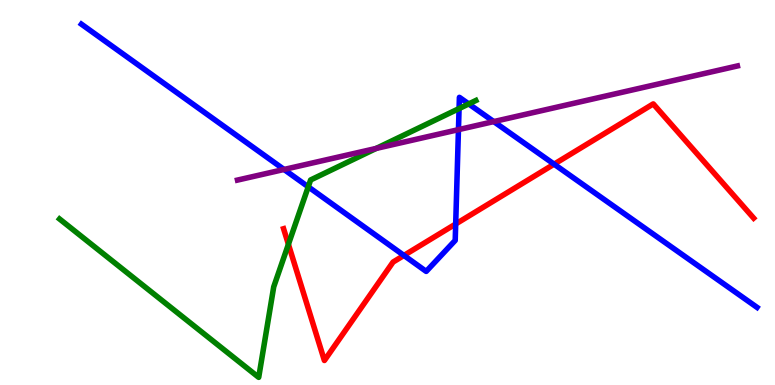[{'lines': ['blue', 'red'], 'intersections': [{'x': 5.21, 'y': 3.37}, {'x': 5.88, 'y': 4.18}, {'x': 7.15, 'y': 5.74}]}, {'lines': ['green', 'red'], 'intersections': [{'x': 3.72, 'y': 3.65}]}, {'lines': ['purple', 'red'], 'intersections': []}, {'lines': ['blue', 'green'], 'intersections': [{'x': 3.98, 'y': 5.15}, {'x': 5.92, 'y': 7.18}, {'x': 6.05, 'y': 7.3}]}, {'lines': ['blue', 'purple'], 'intersections': [{'x': 3.66, 'y': 5.6}, {'x': 5.92, 'y': 6.63}, {'x': 6.37, 'y': 6.84}]}, {'lines': ['green', 'purple'], 'intersections': [{'x': 4.85, 'y': 6.15}]}]